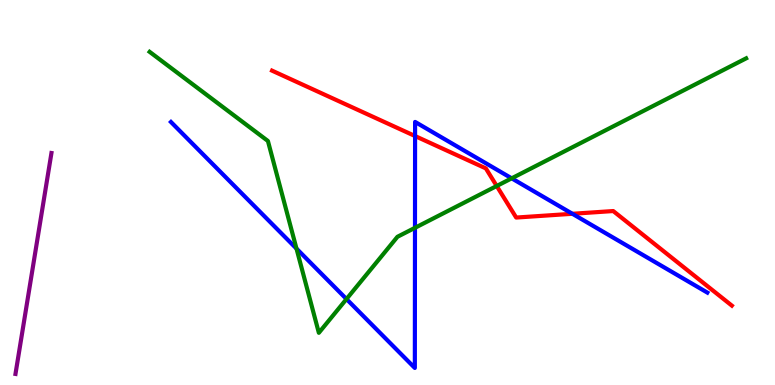[{'lines': ['blue', 'red'], 'intersections': [{'x': 5.36, 'y': 6.47}, {'x': 7.39, 'y': 4.45}]}, {'lines': ['green', 'red'], 'intersections': [{'x': 6.41, 'y': 5.17}]}, {'lines': ['purple', 'red'], 'intersections': []}, {'lines': ['blue', 'green'], 'intersections': [{'x': 3.83, 'y': 3.54}, {'x': 4.47, 'y': 2.23}, {'x': 5.35, 'y': 4.08}, {'x': 6.6, 'y': 5.37}]}, {'lines': ['blue', 'purple'], 'intersections': []}, {'lines': ['green', 'purple'], 'intersections': []}]